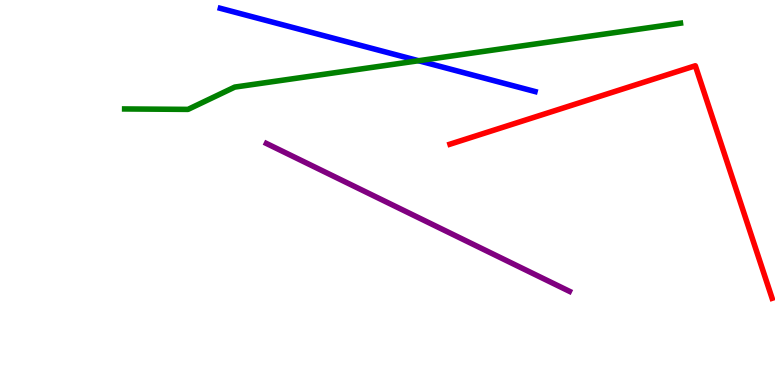[{'lines': ['blue', 'red'], 'intersections': []}, {'lines': ['green', 'red'], 'intersections': []}, {'lines': ['purple', 'red'], 'intersections': []}, {'lines': ['blue', 'green'], 'intersections': [{'x': 5.4, 'y': 8.42}]}, {'lines': ['blue', 'purple'], 'intersections': []}, {'lines': ['green', 'purple'], 'intersections': []}]